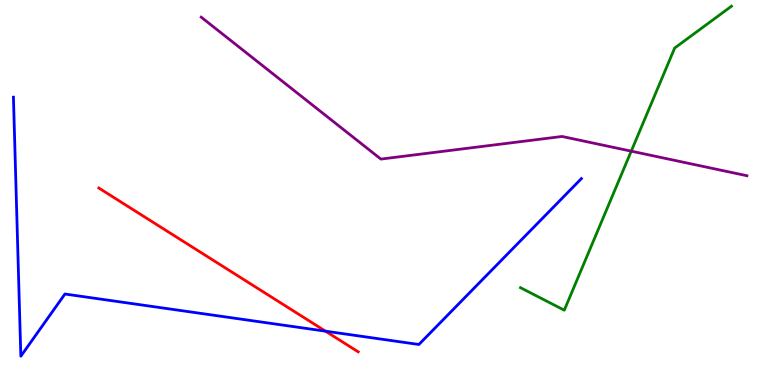[{'lines': ['blue', 'red'], 'intersections': [{'x': 4.2, 'y': 1.4}]}, {'lines': ['green', 'red'], 'intersections': []}, {'lines': ['purple', 'red'], 'intersections': []}, {'lines': ['blue', 'green'], 'intersections': []}, {'lines': ['blue', 'purple'], 'intersections': []}, {'lines': ['green', 'purple'], 'intersections': [{'x': 8.15, 'y': 6.07}]}]